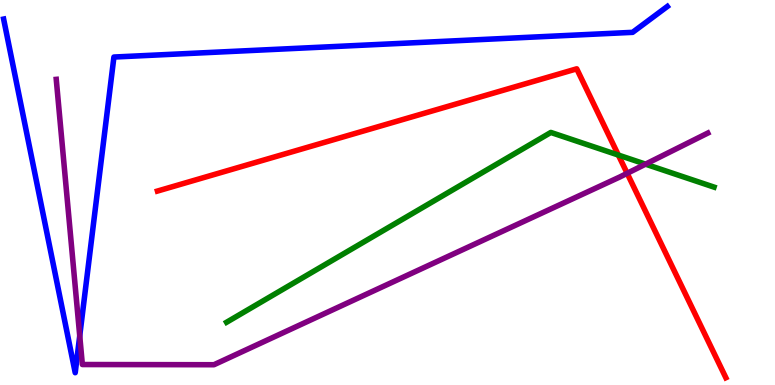[{'lines': ['blue', 'red'], 'intersections': []}, {'lines': ['green', 'red'], 'intersections': [{'x': 7.98, 'y': 5.97}]}, {'lines': ['purple', 'red'], 'intersections': [{'x': 8.09, 'y': 5.5}]}, {'lines': ['blue', 'green'], 'intersections': []}, {'lines': ['blue', 'purple'], 'intersections': [{'x': 1.03, 'y': 1.28}]}, {'lines': ['green', 'purple'], 'intersections': [{'x': 8.33, 'y': 5.74}]}]